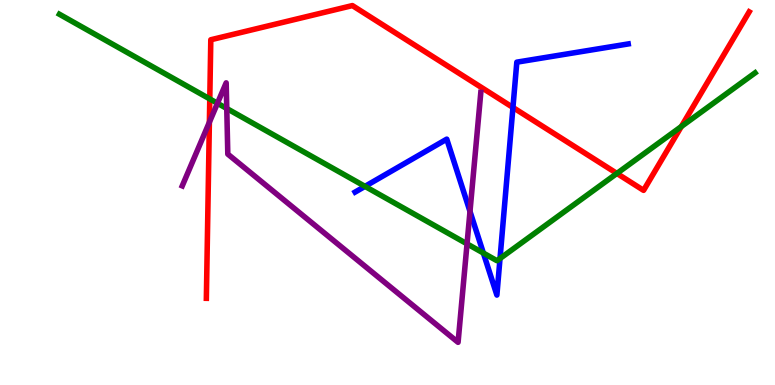[{'lines': ['blue', 'red'], 'intersections': [{'x': 6.62, 'y': 7.21}]}, {'lines': ['green', 'red'], 'intersections': [{'x': 2.71, 'y': 7.43}, {'x': 7.96, 'y': 5.5}, {'x': 8.79, 'y': 6.71}]}, {'lines': ['purple', 'red'], 'intersections': [{'x': 2.7, 'y': 6.83}]}, {'lines': ['blue', 'green'], 'intersections': [{'x': 4.71, 'y': 5.16}, {'x': 6.24, 'y': 3.43}, {'x': 6.45, 'y': 3.29}]}, {'lines': ['blue', 'purple'], 'intersections': [{'x': 6.06, 'y': 4.51}]}, {'lines': ['green', 'purple'], 'intersections': [{'x': 2.81, 'y': 7.32}, {'x': 2.93, 'y': 7.18}, {'x': 6.03, 'y': 3.67}]}]